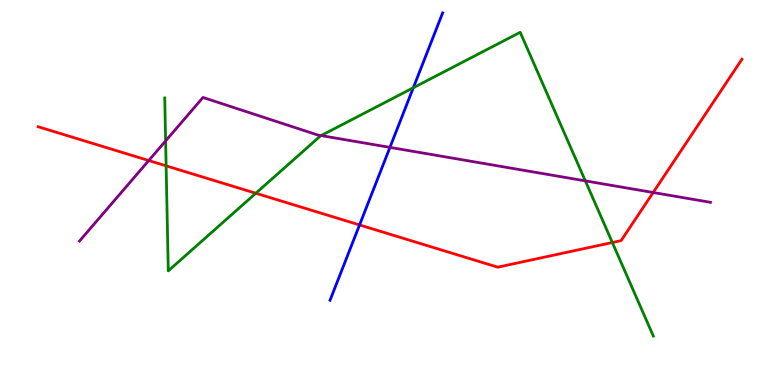[{'lines': ['blue', 'red'], 'intersections': [{'x': 4.64, 'y': 4.16}]}, {'lines': ['green', 'red'], 'intersections': [{'x': 2.14, 'y': 5.69}, {'x': 3.3, 'y': 4.98}, {'x': 7.9, 'y': 3.7}]}, {'lines': ['purple', 'red'], 'intersections': [{'x': 1.92, 'y': 5.83}, {'x': 8.43, 'y': 5.0}]}, {'lines': ['blue', 'green'], 'intersections': [{'x': 5.33, 'y': 7.72}]}, {'lines': ['blue', 'purple'], 'intersections': [{'x': 5.03, 'y': 6.17}]}, {'lines': ['green', 'purple'], 'intersections': [{'x': 2.14, 'y': 6.34}, {'x': 4.14, 'y': 6.48}, {'x': 7.55, 'y': 5.3}]}]